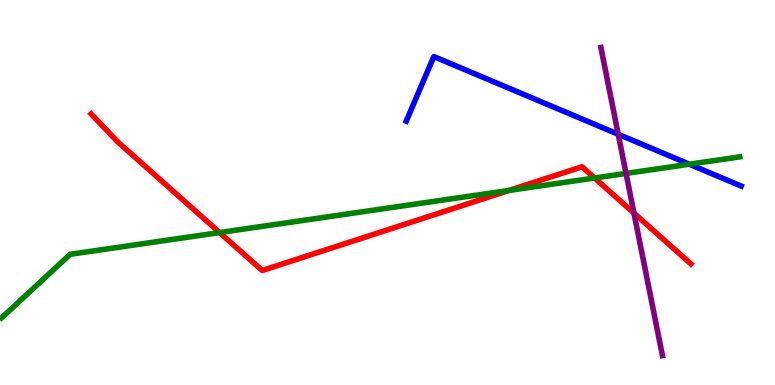[{'lines': ['blue', 'red'], 'intersections': []}, {'lines': ['green', 'red'], 'intersections': [{'x': 2.83, 'y': 3.96}, {'x': 6.57, 'y': 5.05}, {'x': 7.67, 'y': 5.38}]}, {'lines': ['purple', 'red'], 'intersections': [{'x': 8.18, 'y': 4.46}]}, {'lines': ['blue', 'green'], 'intersections': [{'x': 8.89, 'y': 5.73}]}, {'lines': ['blue', 'purple'], 'intersections': [{'x': 7.98, 'y': 6.51}]}, {'lines': ['green', 'purple'], 'intersections': [{'x': 8.08, 'y': 5.5}]}]